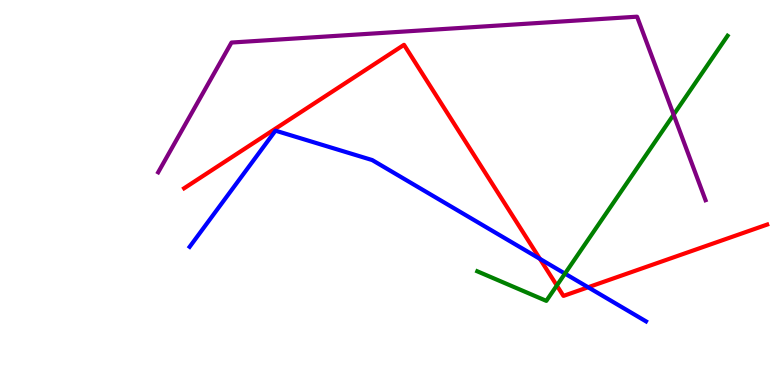[{'lines': ['blue', 'red'], 'intersections': [{'x': 6.97, 'y': 3.28}, {'x': 7.59, 'y': 2.54}]}, {'lines': ['green', 'red'], 'intersections': [{'x': 7.18, 'y': 2.58}]}, {'lines': ['purple', 'red'], 'intersections': []}, {'lines': ['blue', 'green'], 'intersections': [{'x': 7.29, 'y': 2.89}]}, {'lines': ['blue', 'purple'], 'intersections': []}, {'lines': ['green', 'purple'], 'intersections': [{'x': 8.69, 'y': 7.02}]}]